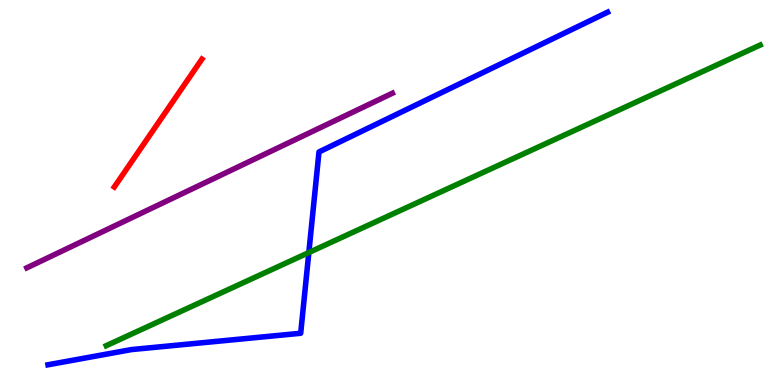[{'lines': ['blue', 'red'], 'intersections': []}, {'lines': ['green', 'red'], 'intersections': []}, {'lines': ['purple', 'red'], 'intersections': []}, {'lines': ['blue', 'green'], 'intersections': [{'x': 3.98, 'y': 3.44}]}, {'lines': ['blue', 'purple'], 'intersections': []}, {'lines': ['green', 'purple'], 'intersections': []}]